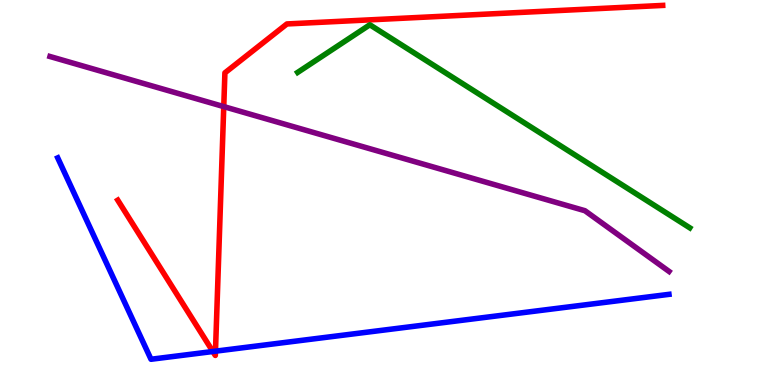[{'lines': ['blue', 'red'], 'intersections': [{'x': 2.75, 'y': 0.87}, {'x': 2.78, 'y': 0.878}]}, {'lines': ['green', 'red'], 'intersections': []}, {'lines': ['purple', 'red'], 'intersections': [{'x': 2.89, 'y': 7.23}]}, {'lines': ['blue', 'green'], 'intersections': []}, {'lines': ['blue', 'purple'], 'intersections': []}, {'lines': ['green', 'purple'], 'intersections': []}]